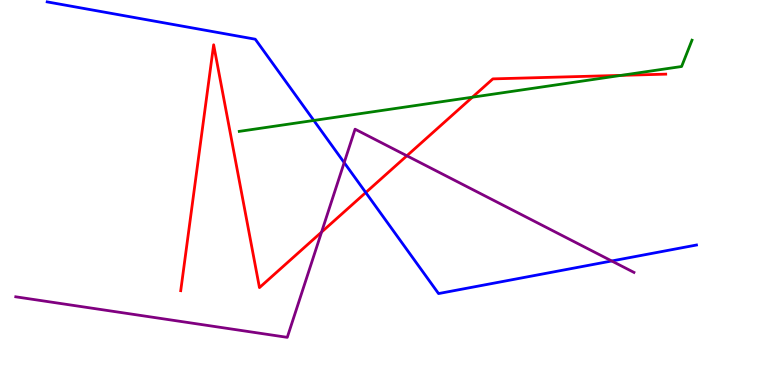[{'lines': ['blue', 'red'], 'intersections': [{'x': 4.72, 'y': 5.0}]}, {'lines': ['green', 'red'], 'intersections': [{'x': 6.1, 'y': 7.48}, {'x': 8.01, 'y': 8.04}]}, {'lines': ['purple', 'red'], 'intersections': [{'x': 4.15, 'y': 3.97}, {'x': 5.25, 'y': 5.95}]}, {'lines': ['blue', 'green'], 'intersections': [{'x': 4.05, 'y': 6.87}]}, {'lines': ['blue', 'purple'], 'intersections': [{'x': 4.44, 'y': 5.78}, {'x': 7.89, 'y': 3.22}]}, {'lines': ['green', 'purple'], 'intersections': []}]